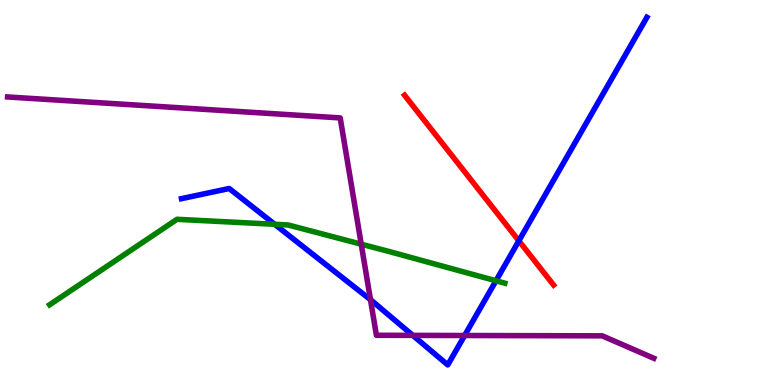[{'lines': ['blue', 'red'], 'intersections': [{'x': 6.69, 'y': 3.75}]}, {'lines': ['green', 'red'], 'intersections': []}, {'lines': ['purple', 'red'], 'intersections': []}, {'lines': ['blue', 'green'], 'intersections': [{'x': 3.54, 'y': 4.17}, {'x': 6.4, 'y': 2.71}]}, {'lines': ['blue', 'purple'], 'intersections': [{'x': 4.78, 'y': 2.22}, {'x': 5.33, 'y': 1.29}, {'x': 6.0, 'y': 1.29}]}, {'lines': ['green', 'purple'], 'intersections': [{'x': 4.66, 'y': 3.66}]}]